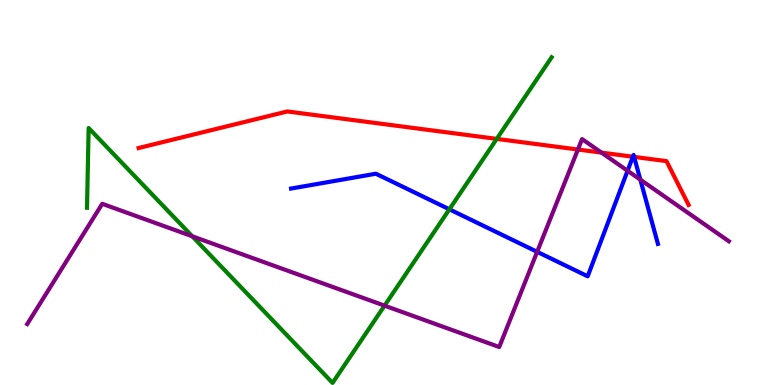[{'lines': ['blue', 'red'], 'intersections': [{'x': 8.17, 'y': 5.93}, {'x': 8.18, 'y': 5.93}]}, {'lines': ['green', 'red'], 'intersections': [{'x': 6.41, 'y': 6.39}]}, {'lines': ['purple', 'red'], 'intersections': [{'x': 7.46, 'y': 6.12}, {'x': 7.76, 'y': 6.04}]}, {'lines': ['blue', 'green'], 'intersections': [{'x': 5.8, 'y': 4.56}]}, {'lines': ['blue', 'purple'], 'intersections': [{'x': 6.93, 'y': 3.46}, {'x': 8.1, 'y': 5.56}, {'x': 8.26, 'y': 5.33}]}, {'lines': ['green', 'purple'], 'intersections': [{'x': 2.48, 'y': 3.86}, {'x': 4.96, 'y': 2.06}]}]